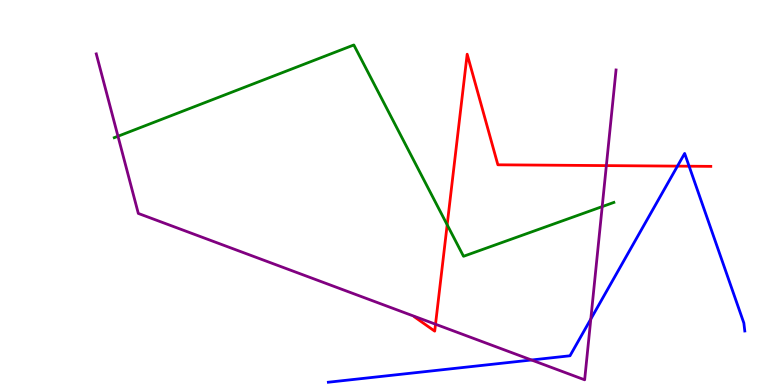[{'lines': ['blue', 'red'], 'intersections': [{'x': 8.74, 'y': 5.69}, {'x': 8.89, 'y': 5.68}]}, {'lines': ['green', 'red'], 'intersections': [{'x': 5.77, 'y': 4.16}]}, {'lines': ['purple', 'red'], 'intersections': [{'x': 5.62, 'y': 1.58}, {'x': 7.82, 'y': 5.7}]}, {'lines': ['blue', 'green'], 'intersections': []}, {'lines': ['blue', 'purple'], 'intersections': [{'x': 6.86, 'y': 0.65}, {'x': 7.62, 'y': 1.71}]}, {'lines': ['green', 'purple'], 'intersections': [{'x': 1.52, 'y': 6.46}, {'x': 7.77, 'y': 4.63}]}]